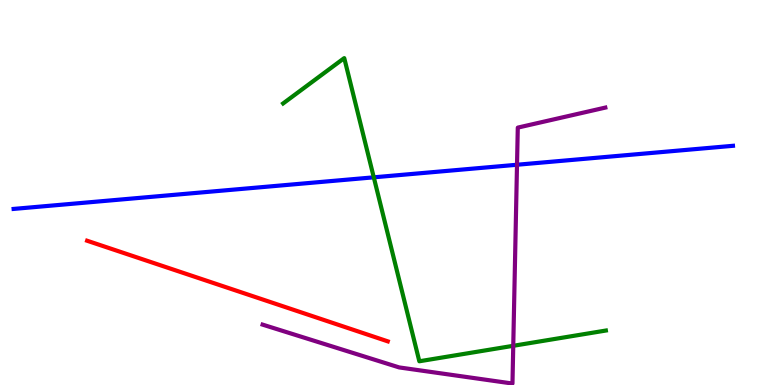[{'lines': ['blue', 'red'], 'intersections': []}, {'lines': ['green', 'red'], 'intersections': []}, {'lines': ['purple', 'red'], 'intersections': []}, {'lines': ['blue', 'green'], 'intersections': [{'x': 4.82, 'y': 5.39}]}, {'lines': ['blue', 'purple'], 'intersections': [{'x': 6.67, 'y': 5.72}]}, {'lines': ['green', 'purple'], 'intersections': [{'x': 6.62, 'y': 1.02}]}]